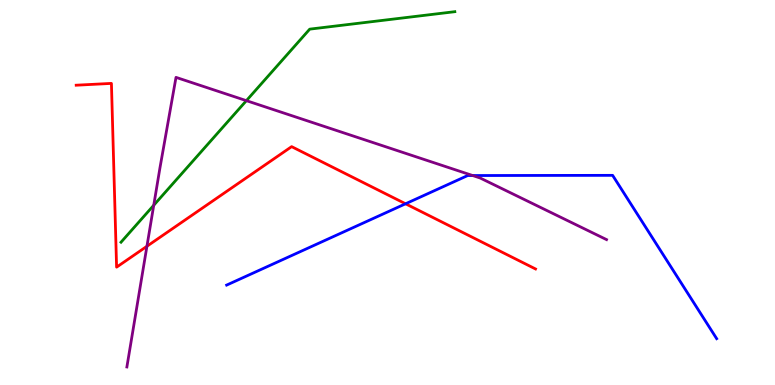[{'lines': ['blue', 'red'], 'intersections': [{'x': 5.23, 'y': 4.71}]}, {'lines': ['green', 'red'], 'intersections': []}, {'lines': ['purple', 'red'], 'intersections': [{'x': 1.9, 'y': 3.6}]}, {'lines': ['blue', 'green'], 'intersections': []}, {'lines': ['blue', 'purple'], 'intersections': [{'x': 6.1, 'y': 5.44}]}, {'lines': ['green', 'purple'], 'intersections': [{'x': 1.98, 'y': 4.67}, {'x': 3.18, 'y': 7.39}]}]